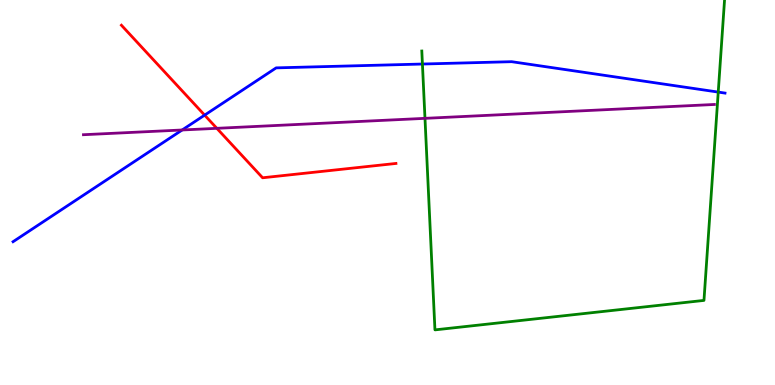[{'lines': ['blue', 'red'], 'intersections': [{'x': 2.64, 'y': 7.01}]}, {'lines': ['green', 'red'], 'intersections': []}, {'lines': ['purple', 'red'], 'intersections': [{'x': 2.8, 'y': 6.67}]}, {'lines': ['blue', 'green'], 'intersections': [{'x': 5.45, 'y': 8.34}, {'x': 9.27, 'y': 7.61}]}, {'lines': ['blue', 'purple'], 'intersections': [{'x': 2.35, 'y': 6.62}]}, {'lines': ['green', 'purple'], 'intersections': [{'x': 5.48, 'y': 6.93}]}]